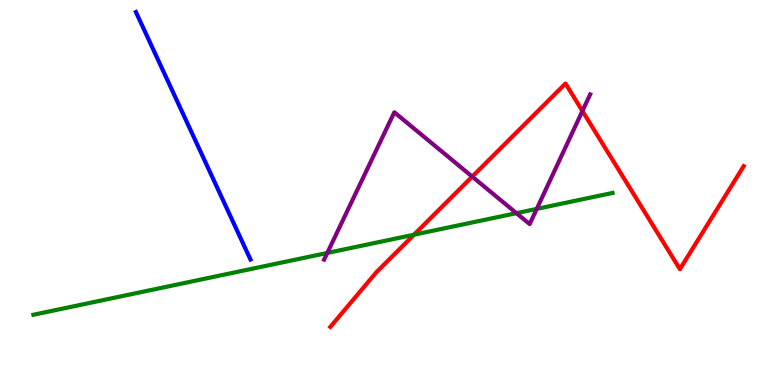[{'lines': ['blue', 'red'], 'intersections': []}, {'lines': ['green', 'red'], 'intersections': [{'x': 5.34, 'y': 3.9}]}, {'lines': ['purple', 'red'], 'intersections': [{'x': 6.09, 'y': 5.41}, {'x': 7.52, 'y': 7.12}]}, {'lines': ['blue', 'green'], 'intersections': []}, {'lines': ['blue', 'purple'], 'intersections': []}, {'lines': ['green', 'purple'], 'intersections': [{'x': 4.22, 'y': 3.43}, {'x': 6.66, 'y': 4.46}, {'x': 6.93, 'y': 4.57}]}]